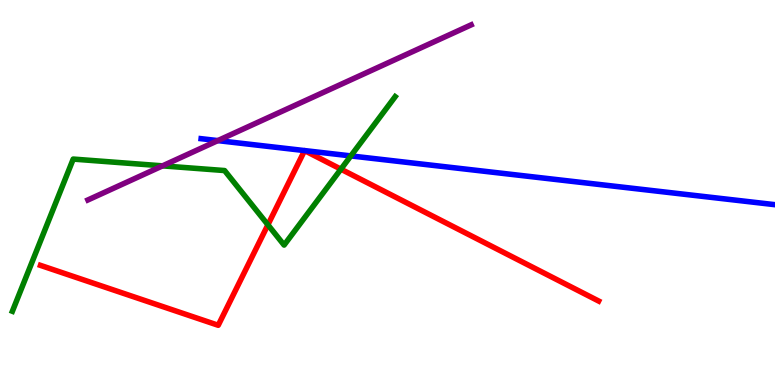[{'lines': ['blue', 'red'], 'intersections': [{'x': 3.93, 'y': 6.09}, {'x': 3.93, 'y': 6.09}]}, {'lines': ['green', 'red'], 'intersections': [{'x': 3.46, 'y': 4.16}, {'x': 4.4, 'y': 5.61}]}, {'lines': ['purple', 'red'], 'intersections': []}, {'lines': ['blue', 'green'], 'intersections': [{'x': 4.53, 'y': 5.95}]}, {'lines': ['blue', 'purple'], 'intersections': [{'x': 2.81, 'y': 6.35}]}, {'lines': ['green', 'purple'], 'intersections': [{'x': 2.1, 'y': 5.69}]}]